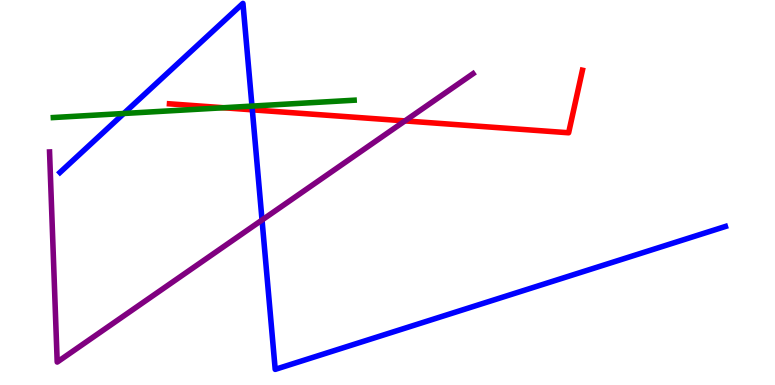[{'lines': ['blue', 'red'], 'intersections': [{'x': 3.26, 'y': 7.15}]}, {'lines': ['green', 'red'], 'intersections': [{'x': 2.88, 'y': 7.2}]}, {'lines': ['purple', 'red'], 'intersections': [{'x': 5.23, 'y': 6.86}]}, {'lines': ['blue', 'green'], 'intersections': [{'x': 1.6, 'y': 7.05}, {'x': 3.25, 'y': 7.24}]}, {'lines': ['blue', 'purple'], 'intersections': [{'x': 3.38, 'y': 4.29}]}, {'lines': ['green', 'purple'], 'intersections': []}]